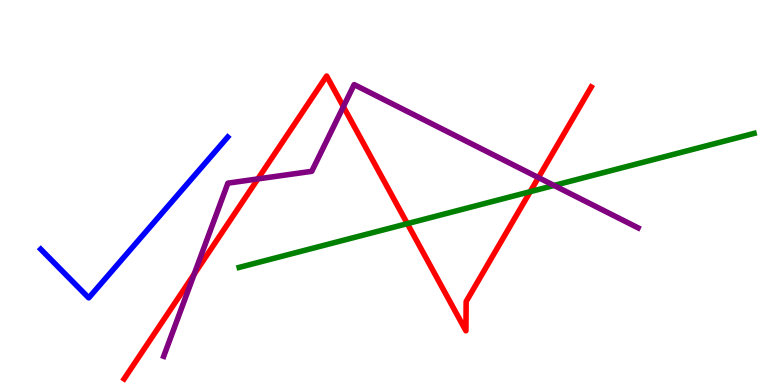[{'lines': ['blue', 'red'], 'intersections': []}, {'lines': ['green', 'red'], 'intersections': [{'x': 5.26, 'y': 4.19}, {'x': 6.84, 'y': 5.02}]}, {'lines': ['purple', 'red'], 'intersections': [{'x': 2.51, 'y': 2.88}, {'x': 3.33, 'y': 5.35}, {'x': 4.43, 'y': 7.23}, {'x': 6.95, 'y': 5.39}]}, {'lines': ['blue', 'green'], 'intersections': []}, {'lines': ['blue', 'purple'], 'intersections': []}, {'lines': ['green', 'purple'], 'intersections': [{'x': 7.15, 'y': 5.18}]}]